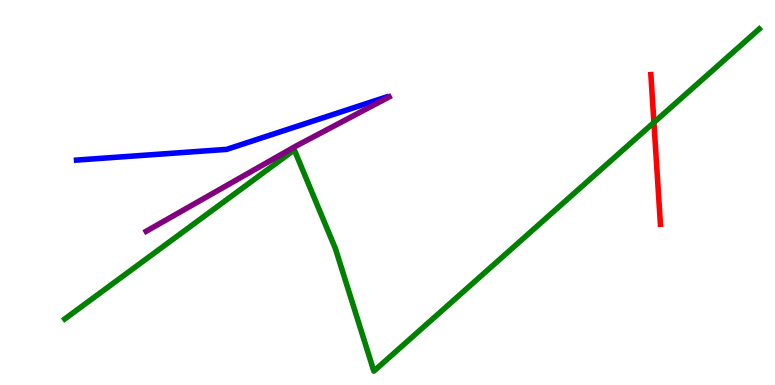[{'lines': ['blue', 'red'], 'intersections': []}, {'lines': ['green', 'red'], 'intersections': [{'x': 8.44, 'y': 6.82}]}, {'lines': ['purple', 'red'], 'intersections': []}, {'lines': ['blue', 'green'], 'intersections': []}, {'lines': ['blue', 'purple'], 'intersections': []}, {'lines': ['green', 'purple'], 'intersections': []}]